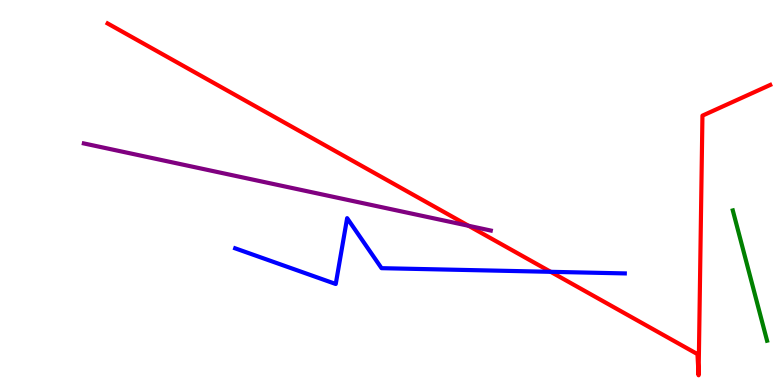[{'lines': ['blue', 'red'], 'intersections': [{'x': 7.11, 'y': 2.94}]}, {'lines': ['green', 'red'], 'intersections': []}, {'lines': ['purple', 'red'], 'intersections': [{'x': 6.05, 'y': 4.14}]}, {'lines': ['blue', 'green'], 'intersections': []}, {'lines': ['blue', 'purple'], 'intersections': []}, {'lines': ['green', 'purple'], 'intersections': []}]